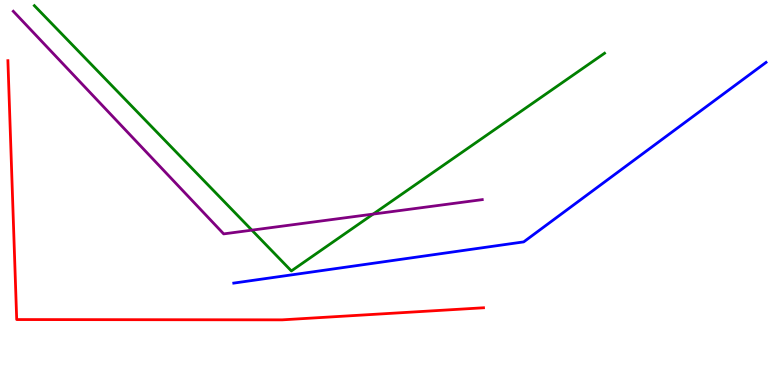[{'lines': ['blue', 'red'], 'intersections': []}, {'lines': ['green', 'red'], 'intersections': []}, {'lines': ['purple', 'red'], 'intersections': []}, {'lines': ['blue', 'green'], 'intersections': []}, {'lines': ['blue', 'purple'], 'intersections': []}, {'lines': ['green', 'purple'], 'intersections': [{'x': 3.25, 'y': 4.02}, {'x': 4.81, 'y': 4.44}]}]